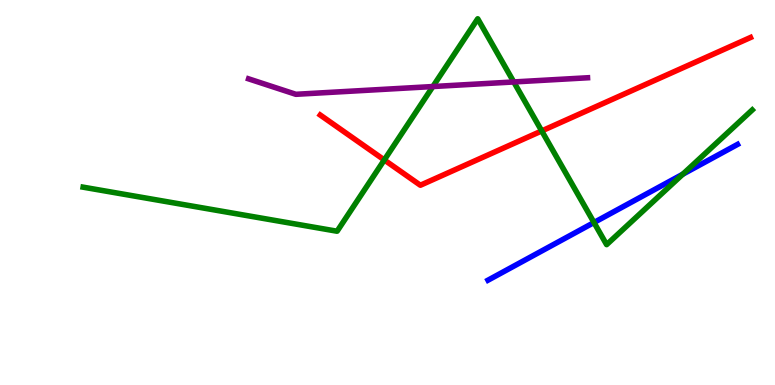[{'lines': ['blue', 'red'], 'intersections': []}, {'lines': ['green', 'red'], 'intersections': [{'x': 4.96, 'y': 5.85}, {'x': 6.99, 'y': 6.6}]}, {'lines': ['purple', 'red'], 'intersections': []}, {'lines': ['blue', 'green'], 'intersections': [{'x': 7.66, 'y': 4.22}, {'x': 8.81, 'y': 5.48}]}, {'lines': ['blue', 'purple'], 'intersections': []}, {'lines': ['green', 'purple'], 'intersections': [{'x': 5.59, 'y': 7.75}, {'x': 6.63, 'y': 7.87}]}]